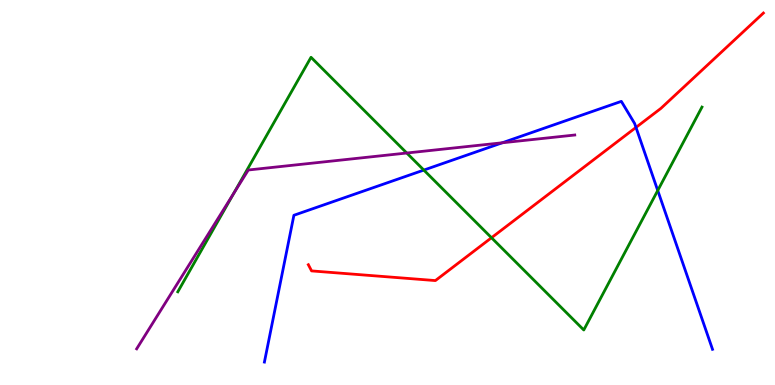[{'lines': ['blue', 'red'], 'intersections': [{'x': 8.21, 'y': 6.69}]}, {'lines': ['green', 'red'], 'intersections': [{'x': 6.34, 'y': 3.83}]}, {'lines': ['purple', 'red'], 'intersections': []}, {'lines': ['blue', 'green'], 'intersections': [{'x': 5.47, 'y': 5.58}, {'x': 8.49, 'y': 5.05}]}, {'lines': ['blue', 'purple'], 'intersections': [{'x': 6.48, 'y': 6.29}]}, {'lines': ['green', 'purple'], 'intersections': [{'x': 3.02, 'y': 4.98}, {'x': 5.25, 'y': 6.03}]}]